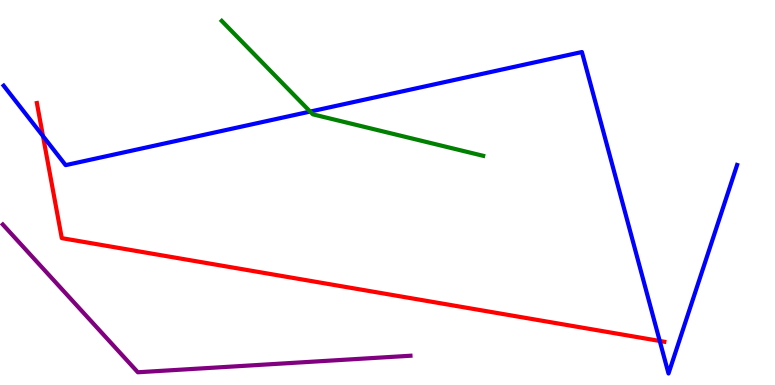[{'lines': ['blue', 'red'], 'intersections': [{'x': 0.555, 'y': 6.47}, {'x': 8.51, 'y': 1.14}]}, {'lines': ['green', 'red'], 'intersections': []}, {'lines': ['purple', 'red'], 'intersections': []}, {'lines': ['blue', 'green'], 'intersections': [{'x': 4.0, 'y': 7.1}]}, {'lines': ['blue', 'purple'], 'intersections': []}, {'lines': ['green', 'purple'], 'intersections': []}]